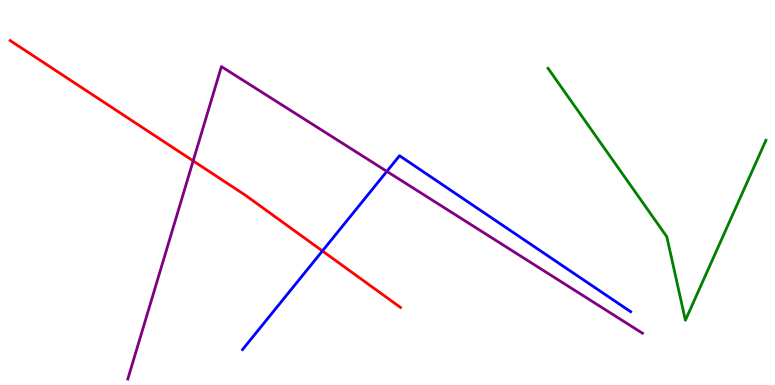[{'lines': ['blue', 'red'], 'intersections': [{'x': 4.16, 'y': 3.48}]}, {'lines': ['green', 'red'], 'intersections': []}, {'lines': ['purple', 'red'], 'intersections': [{'x': 2.49, 'y': 5.82}]}, {'lines': ['blue', 'green'], 'intersections': []}, {'lines': ['blue', 'purple'], 'intersections': [{'x': 4.99, 'y': 5.55}]}, {'lines': ['green', 'purple'], 'intersections': []}]